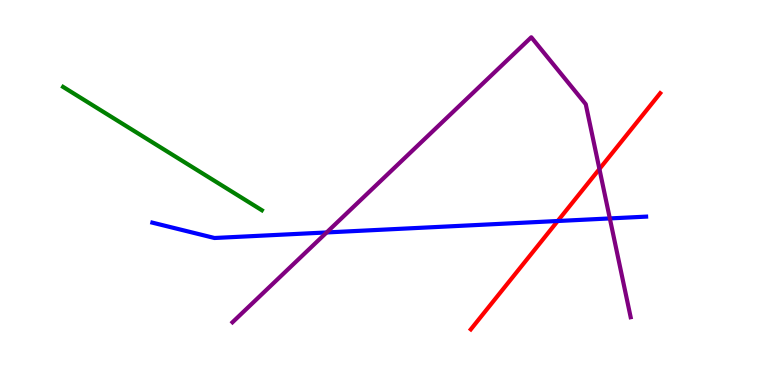[{'lines': ['blue', 'red'], 'intersections': [{'x': 7.2, 'y': 4.26}]}, {'lines': ['green', 'red'], 'intersections': []}, {'lines': ['purple', 'red'], 'intersections': [{'x': 7.73, 'y': 5.61}]}, {'lines': ['blue', 'green'], 'intersections': []}, {'lines': ['blue', 'purple'], 'intersections': [{'x': 4.21, 'y': 3.96}, {'x': 7.87, 'y': 4.33}]}, {'lines': ['green', 'purple'], 'intersections': []}]